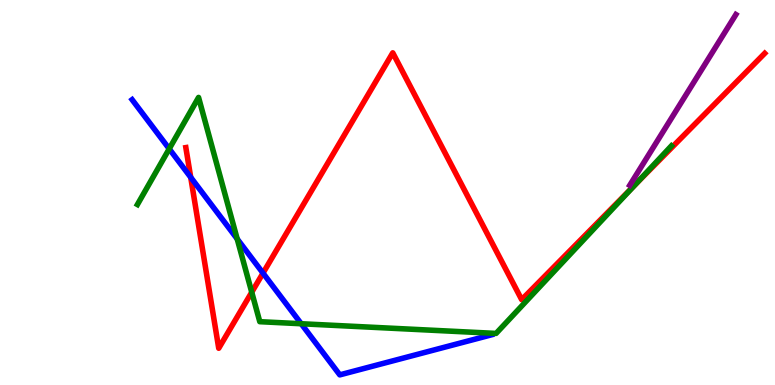[{'lines': ['blue', 'red'], 'intersections': [{'x': 2.46, 'y': 5.39}, {'x': 3.39, 'y': 2.91}]}, {'lines': ['green', 'red'], 'intersections': [{'x': 3.25, 'y': 2.41}, {'x': 8.19, 'y': 5.2}]}, {'lines': ['purple', 'red'], 'intersections': []}, {'lines': ['blue', 'green'], 'intersections': [{'x': 2.18, 'y': 6.13}, {'x': 3.06, 'y': 3.79}, {'x': 3.89, 'y': 1.59}]}, {'lines': ['blue', 'purple'], 'intersections': []}, {'lines': ['green', 'purple'], 'intersections': []}]